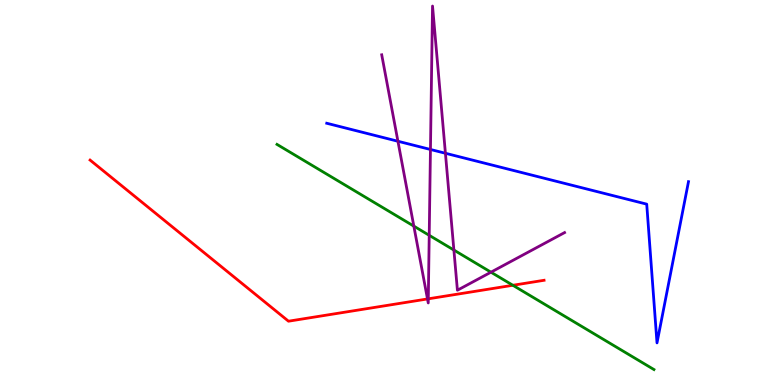[{'lines': ['blue', 'red'], 'intersections': []}, {'lines': ['green', 'red'], 'intersections': [{'x': 6.62, 'y': 2.59}]}, {'lines': ['purple', 'red'], 'intersections': [{'x': 5.52, 'y': 2.24}, {'x': 5.53, 'y': 2.24}]}, {'lines': ['blue', 'green'], 'intersections': []}, {'lines': ['blue', 'purple'], 'intersections': [{'x': 5.13, 'y': 6.33}, {'x': 5.55, 'y': 6.12}, {'x': 5.75, 'y': 6.02}]}, {'lines': ['green', 'purple'], 'intersections': [{'x': 5.34, 'y': 4.13}, {'x': 5.54, 'y': 3.89}, {'x': 5.86, 'y': 3.51}, {'x': 6.33, 'y': 2.93}]}]